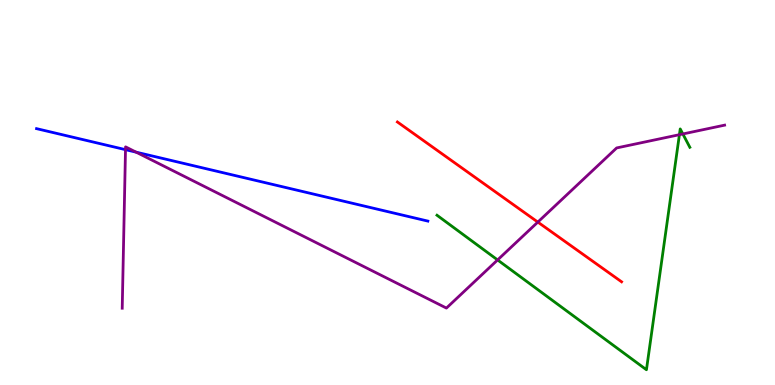[{'lines': ['blue', 'red'], 'intersections': []}, {'lines': ['green', 'red'], 'intersections': []}, {'lines': ['purple', 'red'], 'intersections': [{'x': 6.94, 'y': 4.23}]}, {'lines': ['blue', 'green'], 'intersections': []}, {'lines': ['blue', 'purple'], 'intersections': [{'x': 1.62, 'y': 6.11}, {'x': 1.76, 'y': 6.05}]}, {'lines': ['green', 'purple'], 'intersections': [{'x': 6.42, 'y': 3.25}, {'x': 8.77, 'y': 6.5}, {'x': 8.81, 'y': 6.52}]}]